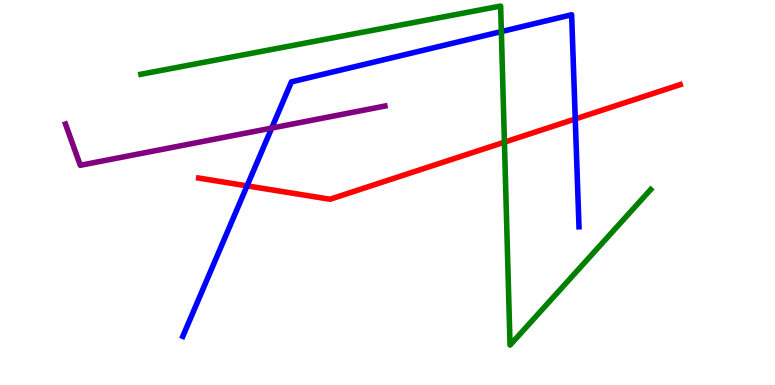[{'lines': ['blue', 'red'], 'intersections': [{'x': 3.19, 'y': 5.17}, {'x': 7.42, 'y': 6.91}]}, {'lines': ['green', 'red'], 'intersections': [{'x': 6.51, 'y': 6.31}]}, {'lines': ['purple', 'red'], 'intersections': []}, {'lines': ['blue', 'green'], 'intersections': [{'x': 6.47, 'y': 9.18}]}, {'lines': ['blue', 'purple'], 'intersections': [{'x': 3.51, 'y': 6.67}]}, {'lines': ['green', 'purple'], 'intersections': []}]